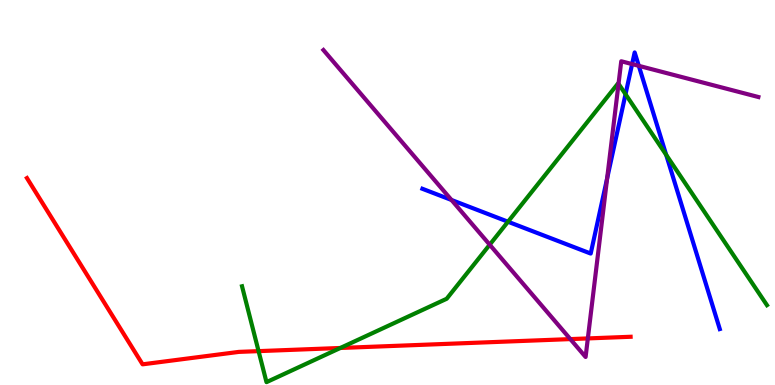[{'lines': ['blue', 'red'], 'intersections': []}, {'lines': ['green', 'red'], 'intersections': [{'x': 3.34, 'y': 0.88}, {'x': 4.39, 'y': 0.962}]}, {'lines': ['purple', 'red'], 'intersections': [{'x': 7.36, 'y': 1.19}, {'x': 7.59, 'y': 1.21}]}, {'lines': ['blue', 'green'], 'intersections': [{'x': 6.55, 'y': 4.24}, {'x': 8.07, 'y': 7.55}, {'x': 8.6, 'y': 5.98}]}, {'lines': ['blue', 'purple'], 'intersections': [{'x': 5.83, 'y': 4.81}, {'x': 7.83, 'y': 5.37}, {'x': 8.16, 'y': 8.34}, {'x': 8.24, 'y': 8.29}]}, {'lines': ['green', 'purple'], 'intersections': [{'x': 6.32, 'y': 3.64}, {'x': 7.98, 'y': 7.82}]}]